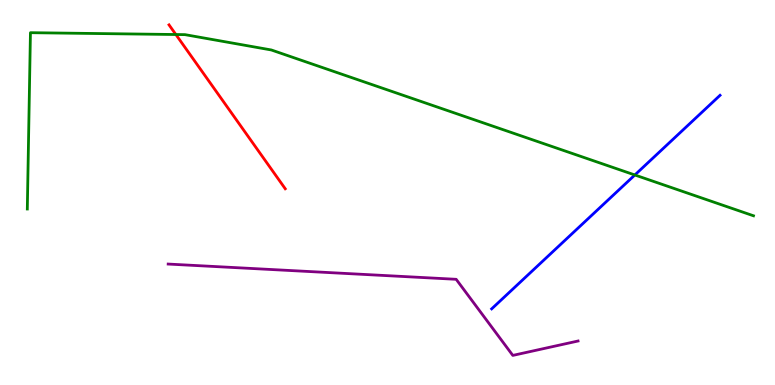[{'lines': ['blue', 'red'], 'intersections': []}, {'lines': ['green', 'red'], 'intersections': [{'x': 2.27, 'y': 9.1}]}, {'lines': ['purple', 'red'], 'intersections': []}, {'lines': ['blue', 'green'], 'intersections': [{'x': 8.19, 'y': 5.46}]}, {'lines': ['blue', 'purple'], 'intersections': []}, {'lines': ['green', 'purple'], 'intersections': []}]